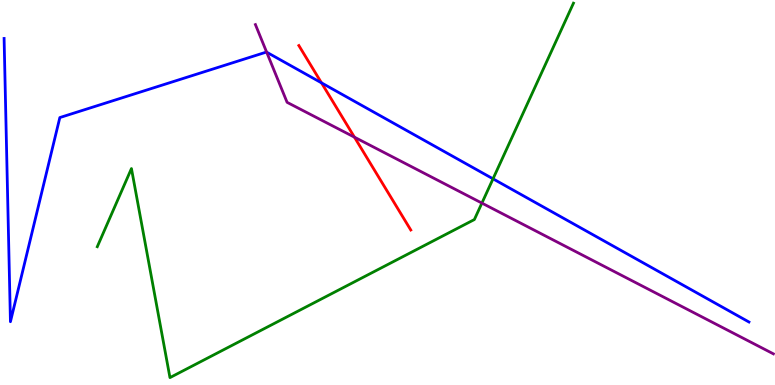[{'lines': ['blue', 'red'], 'intersections': [{'x': 4.15, 'y': 7.85}]}, {'lines': ['green', 'red'], 'intersections': []}, {'lines': ['purple', 'red'], 'intersections': [{'x': 4.57, 'y': 6.44}]}, {'lines': ['blue', 'green'], 'intersections': [{'x': 6.36, 'y': 5.36}]}, {'lines': ['blue', 'purple'], 'intersections': [{'x': 3.44, 'y': 8.64}]}, {'lines': ['green', 'purple'], 'intersections': [{'x': 6.22, 'y': 4.72}]}]